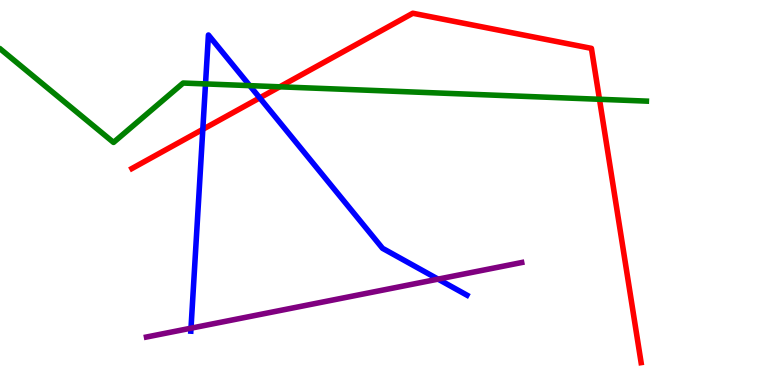[{'lines': ['blue', 'red'], 'intersections': [{'x': 2.62, 'y': 6.64}, {'x': 3.35, 'y': 7.46}]}, {'lines': ['green', 'red'], 'intersections': [{'x': 3.61, 'y': 7.75}, {'x': 7.74, 'y': 7.42}]}, {'lines': ['purple', 'red'], 'intersections': []}, {'lines': ['blue', 'green'], 'intersections': [{'x': 2.65, 'y': 7.82}, {'x': 3.22, 'y': 7.78}]}, {'lines': ['blue', 'purple'], 'intersections': [{'x': 2.46, 'y': 1.48}, {'x': 5.65, 'y': 2.75}]}, {'lines': ['green', 'purple'], 'intersections': []}]